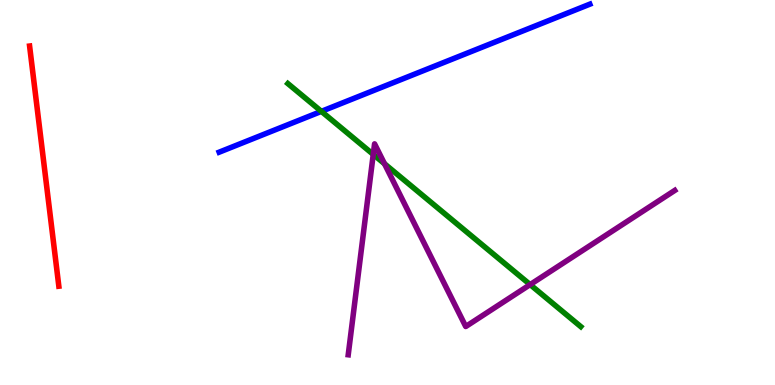[{'lines': ['blue', 'red'], 'intersections': []}, {'lines': ['green', 'red'], 'intersections': []}, {'lines': ['purple', 'red'], 'intersections': []}, {'lines': ['blue', 'green'], 'intersections': [{'x': 4.15, 'y': 7.11}]}, {'lines': ['blue', 'purple'], 'intersections': []}, {'lines': ['green', 'purple'], 'intersections': [{'x': 4.82, 'y': 5.99}, {'x': 4.96, 'y': 5.75}, {'x': 6.84, 'y': 2.61}]}]